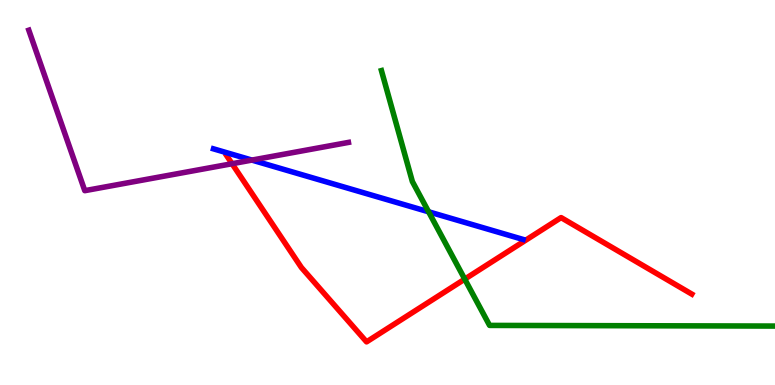[{'lines': ['blue', 'red'], 'intersections': []}, {'lines': ['green', 'red'], 'intersections': [{'x': 6.0, 'y': 2.75}]}, {'lines': ['purple', 'red'], 'intersections': [{'x': 2.99, 'y': 5.75}]}, {'lines': ['blue', 'green'], 'intersections': [{'x': 5.53, 'y': 4.5}]}, {'lines': ['blue', 'purple'], 'intersections': [{'x': 3.25, 'y': 5.84}]}, {'lines': ['green', 'purple'], 'intersections': []}]